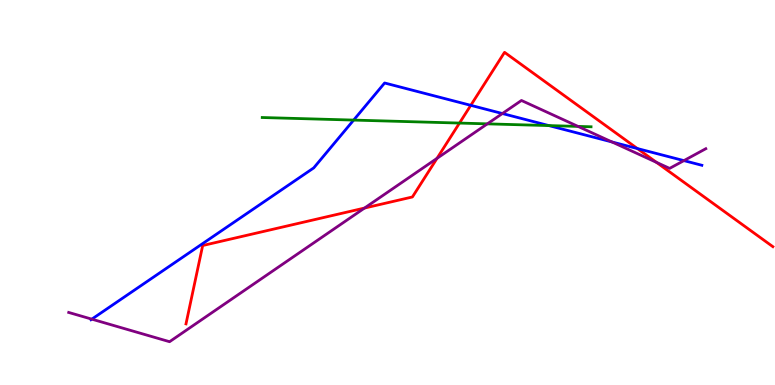[{'lines': ['blue', 'red'], 'intersections': [{'x': 6.07, 'y': 7.26}, {'x': 8.22, 'y': 6.14}]}, {'lines': ['green', 'red'], 'intersections': [{'x': 5.93, 'y': 6.8}]}, {'lines': ['purple', 'red'], 'intersections': [{'x': 4.7, 'y': 4.6}, {'x': 5.64, 'y': 5.89}, {'x': 8.47, 'y': 5.78}]}, {'lines': ['blue', 'green'], 'intersections': [{'x': 4.56, 'y': 6.88}, {'x': 7.08, 'y': 6.74}]}, {'lines': ['blue', 'purple'], 'intersections': [{'x': 1.18, 'y': 1.71}, {'x': 6.48, 'y': 7.05}, {'x': 7.9, 'y': 6.31}, {'x': 8.82, 'y': 5.83}]}, {'lines': ['green', 'purple'], 'intersections': [{'x': 6.29, 'y': 6.78}, {'x': 7.46, 'y': 6.72}]}]